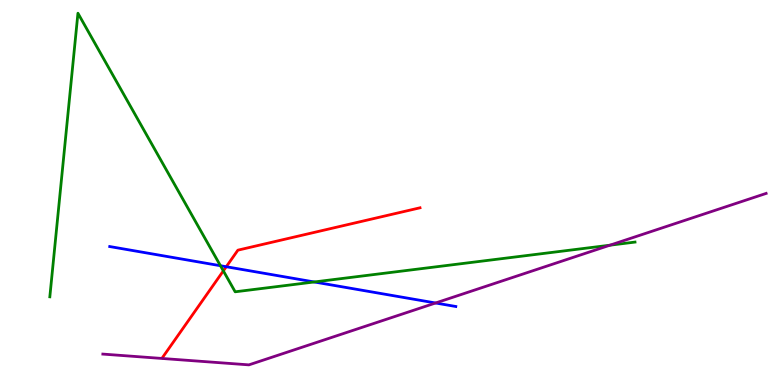[{'lines': ['blue', 'red'], 'intersections': [{'x': 2.92, 'y': 3.07}]}, {'lines': ['green', 'red'], 'intersections': [{'x': 2.88, 'y': 2.96}]}, {'lines': ['purple', 'red'], 'intersections': []}, {'lines': ['blue', 'green'], 'intersections': [{'x': 2.84, 'y': 3.1}, {'x': 4.05, 'y': 2.68}]}, {'lines': ['blue', 'purple'], 'intersections': [{'x': 5.62, 'y': 2.13}]}, {'lines': ['green', 'purple'], 'intersections': [{'x': 7.87, 'y': 3.63}]}]